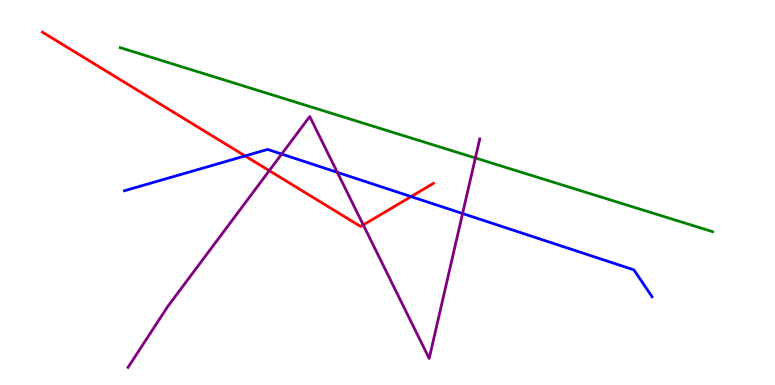[{'lines': ['blue', 'red'], 'intersections': [{'x': 3.16, 'y': 5.95}, {'x': 5.3, 'y': 4.89}]}, {'lines': ['green', 'red'], 'intersections': []}, {'lines': ['purple', 'red'], 'intersections': [{'x': 3.47, 'y': 5.57}, {'x': 4.69, 'y': 4.16}]}, {'lines': ['blue', 'green'], 'intersections': []}, {'lines': ['blue', 'purple'], 'intersections': [{'x': 3.63, 'y': 6.0}, {'x': 4.35, 'y': 5.52}, {'x': 5.97, 'y': 4.45}]}, {'lines': ['green', 'purple'], 'intersections': [{'x': 6.13, 'y': 5.9}]}]